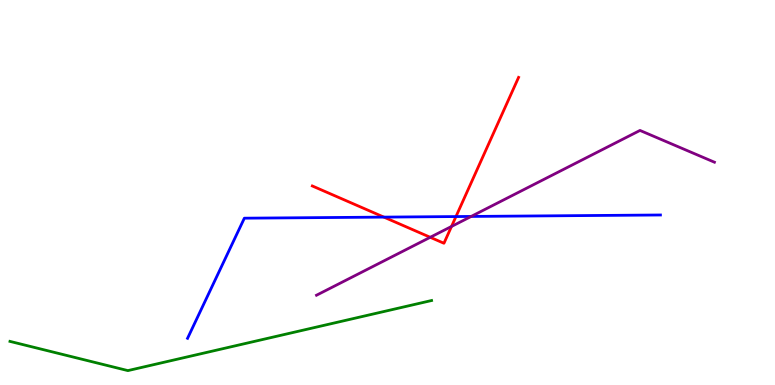[{'lines': ['blue', 'red'], 'intersections': [{'x': 4.95, 'y': 4.36}, {'x': 5.88, 'y': 4.38}]}, {'lines': ['green', 'red'], 'intersections': []}, {'lines': ['purple', 'red'], 'intersections': [{'x': 5.55, 'y': 3.84}, {'x': 5.83, 'y': 4.12}]}, {'lines': ['blue', 'green'], 'intersections': []}, {'lines': ['blue', 'purple'], 'intersections': [{'x': 6.08, 'y': 4.38}]}, {'lines': ['green', 'purple'], 'intersections': []}]